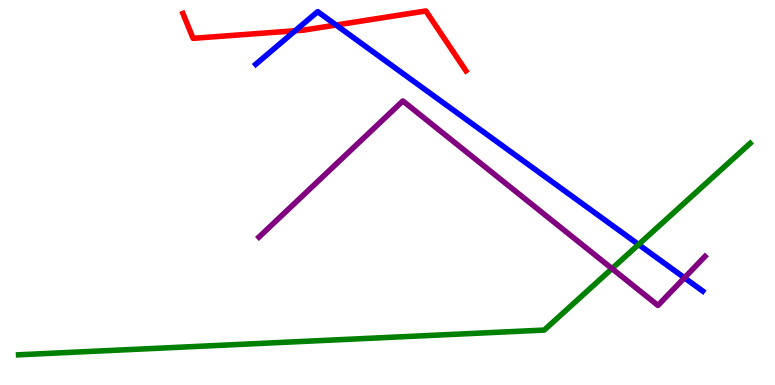[{'lines': ['blue', 'red'], 'intersections': [{'x': 3.81, 'y': 9.2}, {'x': 4.34, 'y': 9.35}]}, {'lines': ['green', 'red'], 'intersections': []}, {'lines': ['purple', 'red'], 'intersections': []}, {'lines': ['blue', 'green'], 'intersections': [{'x': 8.24, 'y': 3.65}]}, {'lines': ['blue', 'purple'], 'intersections': [{'x': 8.83, 'y': 2.78}]}, {'lines': ['green', 'purple'], 'intersections': [{'x': 7.9, 'y': 3.02}]}]